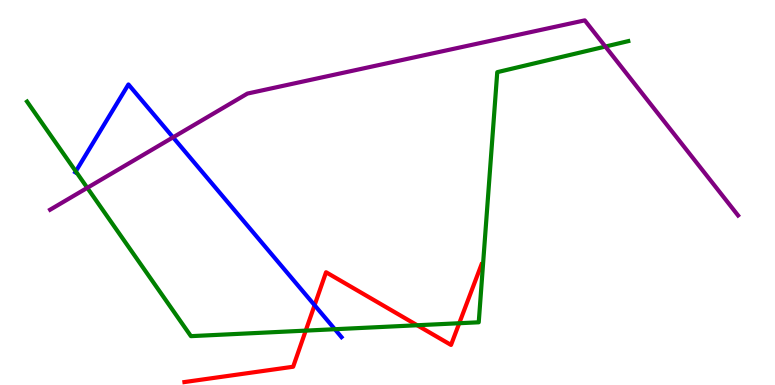[{'lines': ['blue', 'red'], 'intersections': [{'x': 4.06, 'y': 2.07}]}, {'lines': ['green', 'red'], 'intersections': [{'x': 3.94, 'y': 1.41}, {'x': 5.38, 'y': 1.55}, {'x': 5.93, 'y': 1.6}]}, {'lines': ['purple', 'red'], 'intersections': []}, {'lines': ['blue', 'green'], 'intersections': [{'x': 0.978, 'y': 5.55}, {'x': 4.32, 'y': 1.45}]}, {'lines': ['blue', 'purple'], 'intersections': [{'x': 2.23, 'y': 6.43}]}, {'lines': ['green', 'purple'], 'intersections': [{'x': 1.13, 'y': 5.12}, {'x': 7.81, 'y': 8.79}]}]